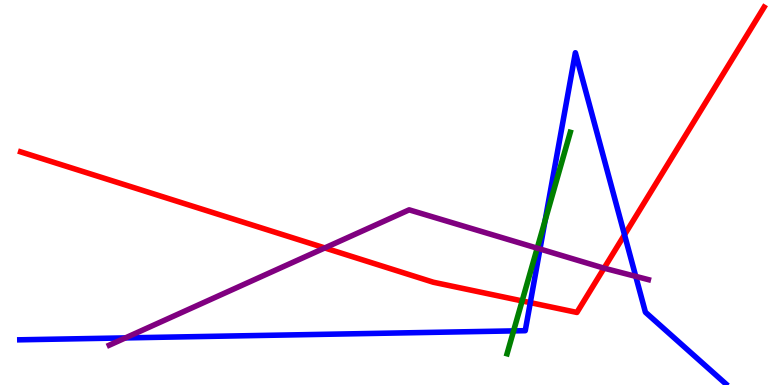[{'lines': ['blue', 'red'], 'intersections': [{'x': 6.84, 'y': 2.14}, {'x': 8.06, 'y': 3.9}]}, {'lines': ['green', 'red'], 'intersections': [{'x': 6.74, 'y': 2.18}]}, {'lines': ['purple', 'red'], 'intersections': [{'x': 4.19, 'y': 3.56}, {'x': 7.79, 'y': 3.03}]}, {'lines': ['blue', 'green'], 'intersections': [{'x': 6.63, 'y': 1.41}, {'x': 7.03, 'y': 4.27}]}, {'lines': ['blue', 'purple'], 'intersections': [{'x': 1.62, 'y': 1.22}, {'x': 6.97, 'y': 3.53}, {'x': 8.2, 'y': 2.82}]}, {'lines': ['green', 'purple'], 'intersections': [{'x': 6.93, 'y': 3.55}]}]